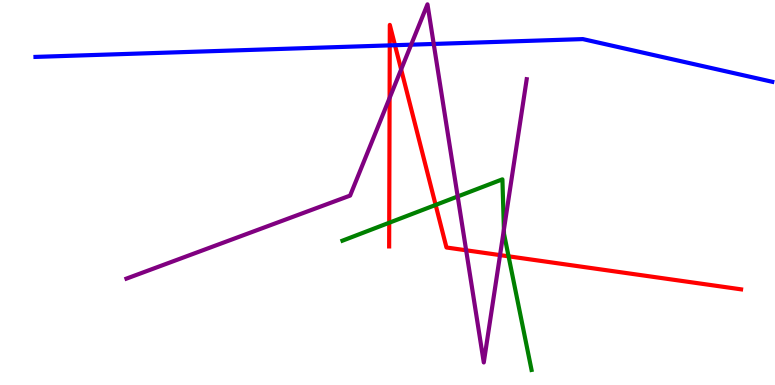[{'lines': ['blue', 'red'], 'intersections': [{'x': 5.03, 'y': 8.82}, {'x': 5.1, 'y': 8.83}]}, {'lines': ['green', 'red'], 'intersections': [{'x': 5.02, 'y': 4.21}, {'x': 5.62, 'y': 4.68}, {'x': 6.56, 'y': 3.34}]}, {'lines': ['purple', 'red'], 'intersections': [{'x': 5.03, 'y': 7.45}, {'x': 5.18, 'y': 8.2}, {'x': 6.01, 'y': 3.5}, {'x': 6.45, 'y': 3.37}]}, {'lines': ['blue', 'green'], 'intersections': []}, {'lines': ['blue', 'purple'], 'intersections': [{'x': 5.31, 'y': 8.84}, {'x': 5.6, 'y': 8.86}]}, {'lines': ['green', 'purple'], 'intersections': [{'x': 5.91, 'y': 4.9}, {'x': 6.5, 'y': 4.03}]}]